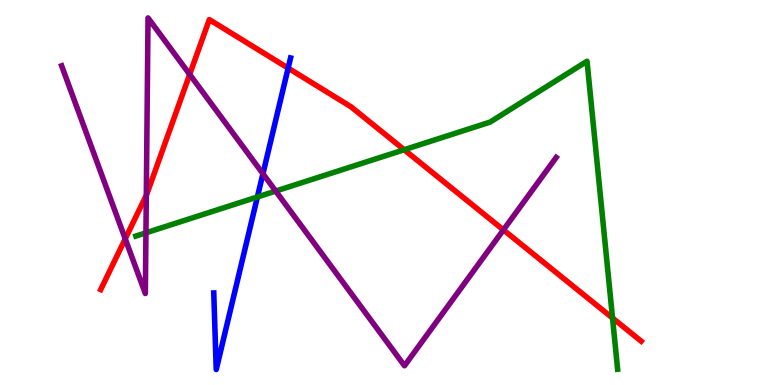[{'lines': ['blue', 'red'], 'intersections': [{'x': 3.72, 'y': 8.23}]}, {'lines': ['green', 'red'], 'intersections': [{'x': 5.22, 'y': 6.11}, {'x': 7.9, 'y': 1.74}]}, {'lines': ['purple', 'red'], 'intersections': [{'x': 1.62, 'y': 3.8}, {'x': 1.89, 'y': 4.93}, {'x': 2.45, 'y': 8.07}, {'x': 6.5, 'y': 4.03}]}, {'lines': ['blue', 'green'], 'intersections': [{'x': 3.32, 'y': 4.88}]}, {'lines': ['blue', 'purple'], 'intersections': [{'x': 3.39, 'y': 5.49}]}, {'lines': ['green', 'purple'], 'intersections': [{'x': 1.88, 'y': 3.95}, {'x': 3.56, 'y': 5.04}]}]